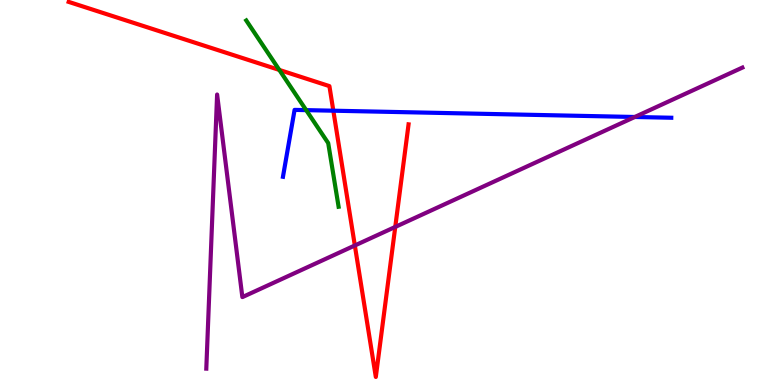[{'lines': ['blue', 'red'], 'intersections': [{'x': 4.3, 'y': 7.12}]}, {'lines': ['green', 'red'], 'intersections': [{'x': 3.6, 'y': 8.18}]}, {'lines': ['purple', 'red'], 'intersections': [{'x': 4.58, 'y': 3.62}, {'x': 5.1, 'y': 4.11}]}, {'lines': ['blue', 'green'], 'intersections': [{'x': 3.95, 'y': 7.14}]}, {'lines': ['blue', 'purple'], 'intersections': [{'x': 8.19, 'y': 6.96}]}, {'lines': ['green', 'purple'], 'intersections': []}]